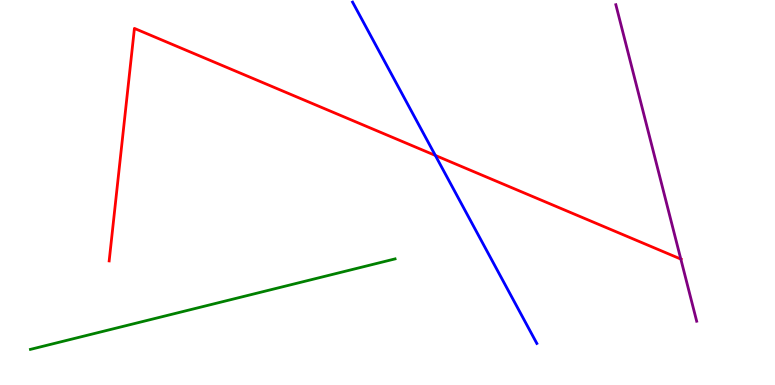[{'lines': ['blue', 'red'], 'intersections': [{'x': 5.62, 'y': 5.96}]}, {'lines': ['green', 'red'], 'intersections': []}, {'lines': ['purple', 'red'], 'intersections': [{'x': 8.78, 'y': 3.27}]}, {'lines': ['blue', 'green'], 'intersections': []}, {'lines': ['blue', 'purple'], 'intersections': []}, {'lines': ['green', 'purple'], 'intersections': []}]